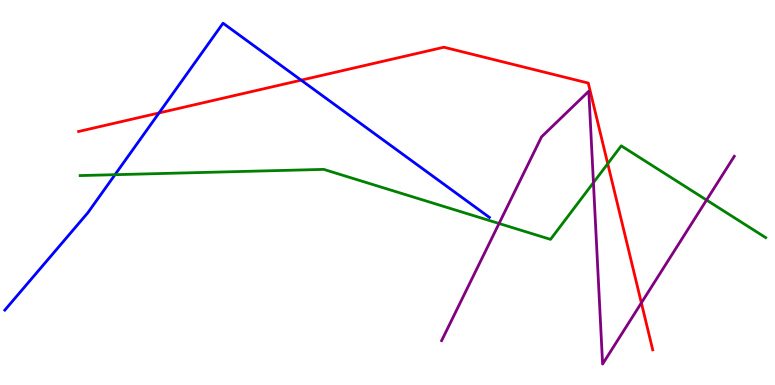[{'lines': ['blue', 'red'], 'intersections': [{'x': 2.05, 'y': 7.07}, {'x': 3.89, 'y': 7.92}]}, {'lines': ['green', 'red'], 'intersections': [{'x': 7.84, 'y': 5.75}]}, {'lines': ['purple', 'red'], 'intersections': [{'x': 8.28, 'y': 2.13}]}, {'lines': ['blue', 'green'], 'intersections': [{'x': 1.48, 'y': 5.46}]}, {'lines': ['blue', 'purple'], 'intersections': []}, {'lines': ['green', 'purple'], 'intersections': [{'x': 6.44, 'y': 4.19}, {'x': 7.66, 'y': 5.26}, {'x': 9.12, 'y': 4.8}]}]